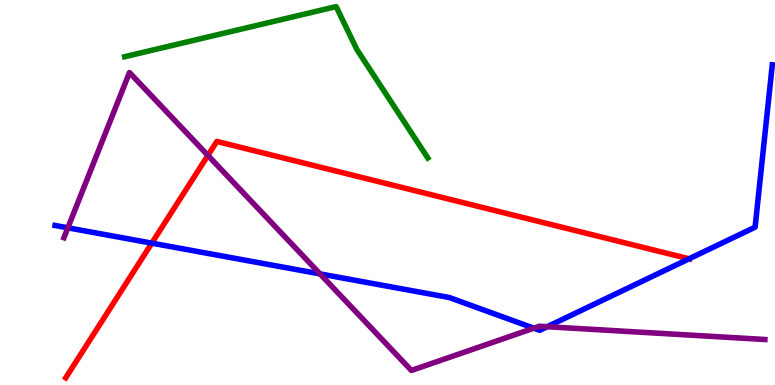[{'lines': ['blue', 'red'], 'intersections': [{'x': 1.96, 'y': 3.68}, {'x': 8.89, 'y': 3.28}]}, {'lines': ['green', 'red'], 'intersections': []}, {'lines': ['purple', 'red'], 'intersections': [{'x': 2.68, 'y': 5.96}]}, {'lines': ['blue', 'green'], 'intersections': []}, {'lines': ['blue', 'purple'], 'intersections': [{'x': 0.876, 'y': 4.08}, {'x': 4.13, 'y': 2.89}, {'x': 6.89, 'y': 1.48}, {'x': 7.06, 'y': 1.51}]}, {'lines': ['green', 'purple'], 'intersections': []}]